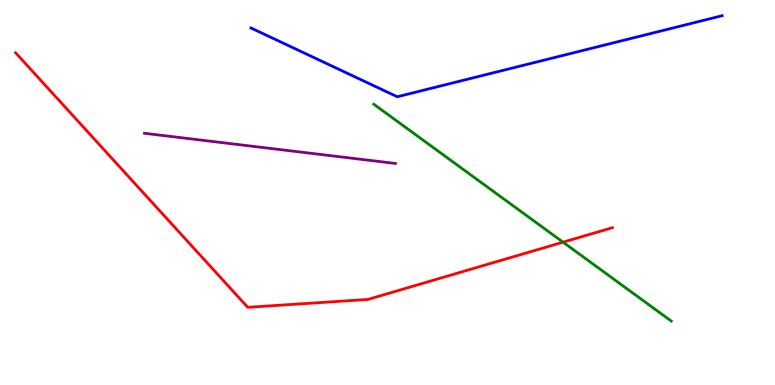[{'lines': ['blue', 'red'], 'intersections': []}, {'lines': ['green', 'red'], 'intersections': [{'x': 7.27, 'y': 3.71}]}, {'lines': ['purple', 'red'], 'intersections': []}, {'lines': ['blue', 'green'], 'intersections': []}, {'lines': ['blue', 'purple'], 'intersections': []}, {'lines': ['green', 'purple'], 'intersections': []}]